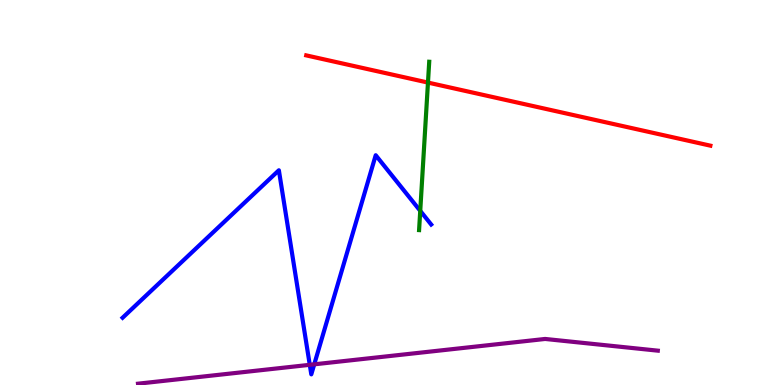[{'lines': ['blue', 'red'], 'intersections': []}, {'lines': ['green', 'red'], 'intersections': [{'x': 5.52, 'y': 7.86}]}, {'lines': ['purple', 'red'], 'intersections': []}, {'lines': ['blue', 'green'], 'intersections': [{'x': 5.42, 'y': 4.52}]}, {'lines': ['blue', 'purple'], 'intersections': [{'x': 4.0, 'y': 0.524}, {'x': 4.05, 'y': 0.537}]}, {'lines': ['green', 'purple'], 'intersections': []}]